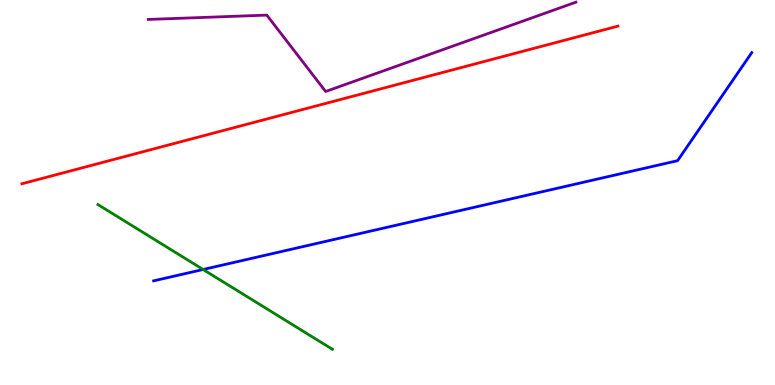[{'lines': ['blue', 'red'], 'intersections': []}, {'lines': ['green', 'red'], 'intersections': []}, {'lines': ['purple', 'red'], 'intersections': []}, {'lines': ['blue', 'green'], 'intersections': [{'x': 2.62, 'y': 3.0}]}, {'lines': ['blue', 'purple'], 'intersections': []}, {'lines': ['green', 'purple'], 'intersections': []}]